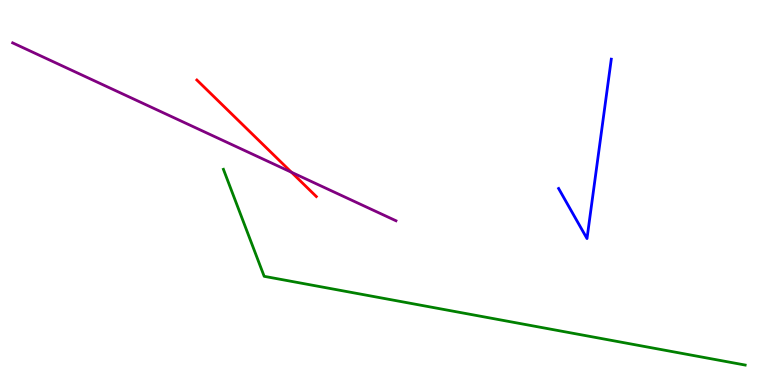[{'lines': ['blue', 'red'], 'intersections': []}, {'lines': ['green', 'red'], 'intersections': []}, {'lines': ['purple', 'red'], 'intersections': [{'x': 3.76, 'y': 5.53}]}, {'lines': ['blue', 'green'], 'intersections': []}, {'lines': ['blue', 'purple'], 'intersections': []}, {'lines': ['green', 'purple'], 'intersections': []}]